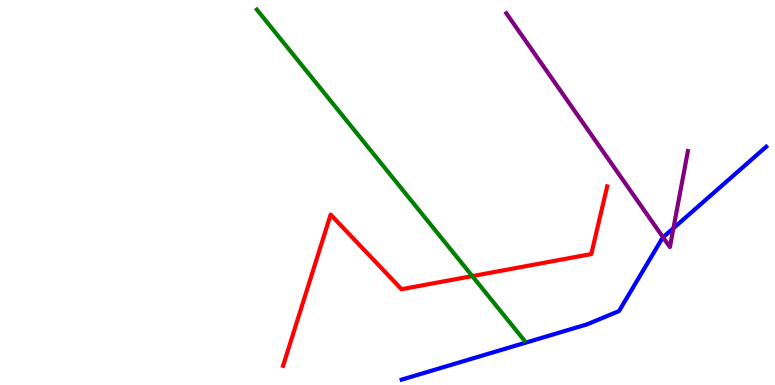[{'lines': ['blue', 'red'], 'intersections': []}, {'lines': ['green', 'red'], 'intersections': [{'x': 6.09, 'y': 2.83}]}, {'lines': ['purple', 'red'], 'intersections': []}, {'lines': ['blue', 'green'], 'intersections': []}, {'lines': ['blue', 'purple'], 'intersections': [{'x': 8.56, 'y': 3.84}, {'x': 8.69, 'y': 4.07}]}, {'lines': ['green', 'purple'], 'intersections': []}]